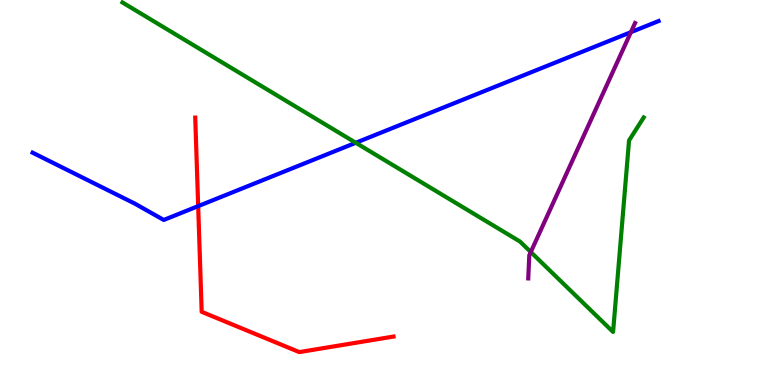[{'lines': ['blue', 'red'], 'intersections': [{'x': 2.56, 'y': 4.65}]}, {'lines': ['green', 'red'], 'intersections': []}, {'lines': ['purple', 'red'], 'intersections': []}, {'lines': ['blue', 'green'], 'intersections': [{'x': 4.59, 'y': 6.29}]}, {'lines': ['blue', 'purple'], 'intersections': [{'x': 8.14, 'y': 9.16}]}, {'lines': ['green', 'purple'], 'intersections': [{'x': 6.85, 'y': 3.45}]}]